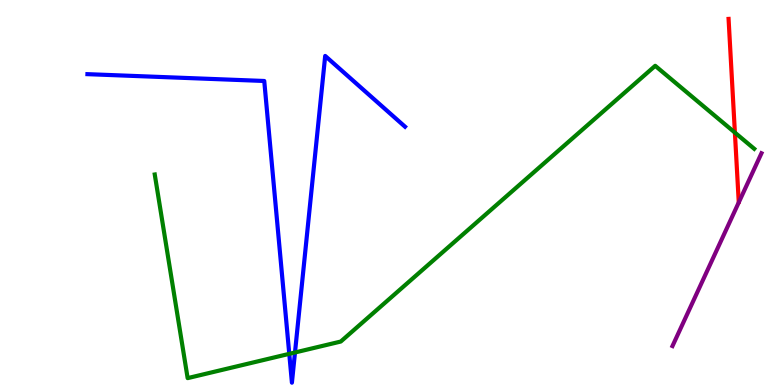[{'lines': ['blue', 'red'], 'intersections': []}, {'lines': ['green', 'red'], 'intersections': [{'x': 9.48, 'y': 6.56}]}, {'lines': ['purple', 'red'], 'intersections': []}, {'lines': ['blue', 'green'], 'intersections': [{'x': 3.73, 'y': 0.809}, {'x': 3.81, 'y': 0.845}]}, {'lines': ['blue', 'purple'], 'intersections': []}, {'lines': ['green', 'purple'], 'intersections': []}]